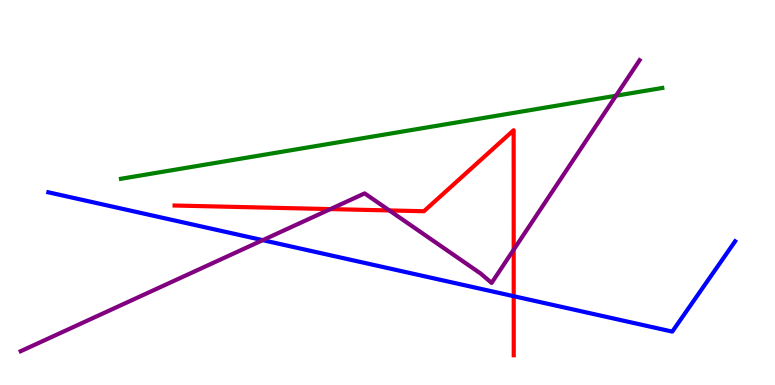[{'lines': ['blue', 'red'], 'intersections': [{'x': 6.63, 'y': 2.31}]}, {'lines': ['green', 'red'], 'intersections': []}, {'lines': ['purple', 'red'], 'intersections': [{'x': 4.26, 'y': 4.57}, {'x': 5.02, 'y': 4.53}, {'x': 6.63, 'y': 3.51}]}, {'lines': ['blue', 'green'], 'intersections': []}, {'lines': ['blue', 'purple'], 'intersections': [{'x': 3.39, 'y': 3.76}]}, {'lines': ['green', 'purple'], 'intersections': [{'x': 7.95, 'y': 7.51}]}]